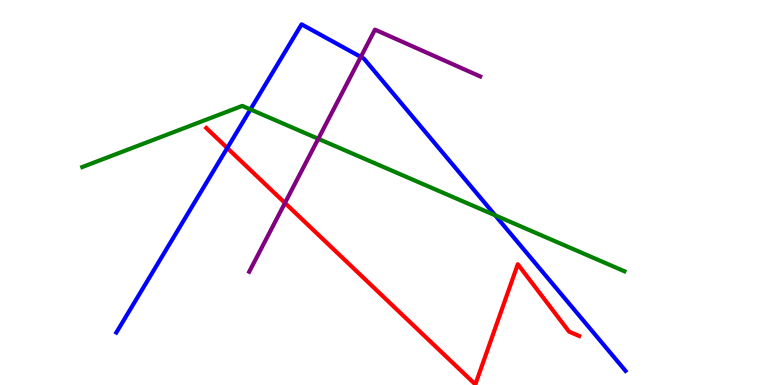[{'lines': ['blue', 'red'], 'intersections': [{'x': 2.93, 'y': 6.16}]}, {'lines': ['green', 'red'], 'intersections': []}, {'lines': ['purple', 'red'], 'intersections': [{'x': 3.68, 'y': 4.73}]}, {'lines': ['blue', 'green'], 'intersections': [{'x': 3.23, 'y': 7.16}, {'x': 6.39, 'y': 4.41}]}, {'lines': ['blue', 'purple'], 'intersections': [{'x': 4.66, 'y': 8.52}]}, {'lines': ['green', 'purple'], 'intersections': [{'x': 4.11, 'y': 6.4}]}]